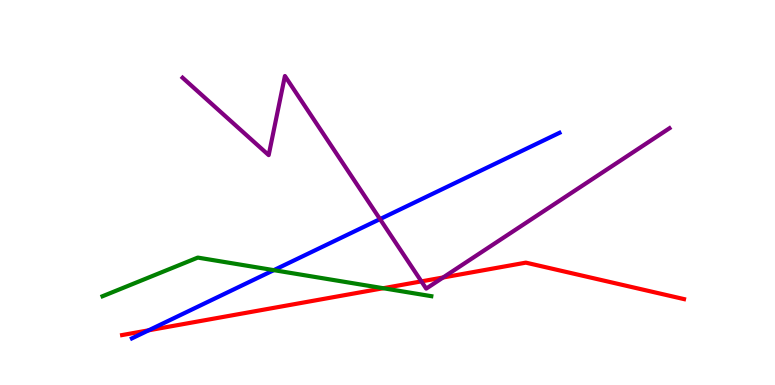[{'lines': ['blue', 'red'], 'intersections': [{'x': 1.92, 'y': 1.42}]}, {'lines': ['green', 'red'], 'intersections': [{'x': 4.95, 'y': 2.51}]}, {'lines': ['purple', 'red'], 'intersections': [{'x': 5.44, 'y': 2.69}, {'x': 5.72, 'y': 2.79}]}, {'lines': ['blue', 'green'], 'intersections': [{'x': 3.53, 'y': 2.98}]}, {'lines': ['blue', 'purple'], 'intersections': [{'x': 4.9, 'y': 4.31}]}, {'lines': ['green', 'purple'], 'intersections': []}]